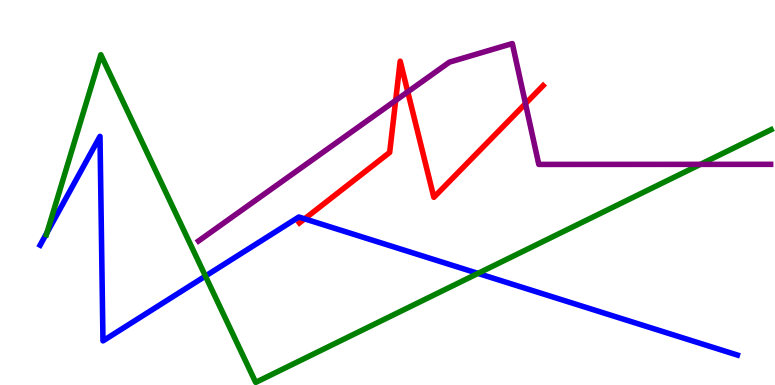[{'lines': ['blue', 'red'], 'intersections': [{'x': 3.93, 'y': 4.32}]}, {'lines': ['green', 'red'], 'intersections': []}, {'lines': ['purple', 'red'], 'intersections': [{'x': 5.11, 'y': 7.39}, {'x': 5.26, 'y': 7.61}, {'x': 6.78, 'y': 7.31}]}, {'lines': ['blue', 'green'], 'intersections': [{'x': 0.606, 'y': 3.95}, {'x': 2.65, 'y': 2.83}, {'x': 6.17, 'y': 2.9}]}, {'lines': ['blue', 'purple'], 'intersections': []}, {'lines': ['green', 'purple'], 'intersections': [{'x': 9.04, 'y': 5.73}]}]